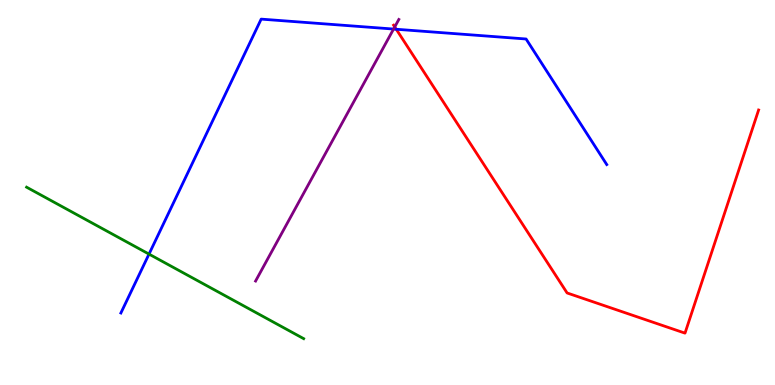[{'lines': ['blue', 'red'], 'intersections': [{'x': 5.11, 'y': 9.24}]}, {'lines': ['green', 'red'], 'intersections': []}, {'lines': ['purple', 'red'], 'intersections': [{'x': 5.09, 'y': 9.3}]}, {'lines': ['blue', 'green'], 'intersections': [{'x': 1.92, 'y': 3.4}]}, {'lines': ['blue', 'purple'], 'intersections': [{'x': 5.08, 'y': 9.25}]}, {'lines': ['green', 'purple'], 'intersections': []}]